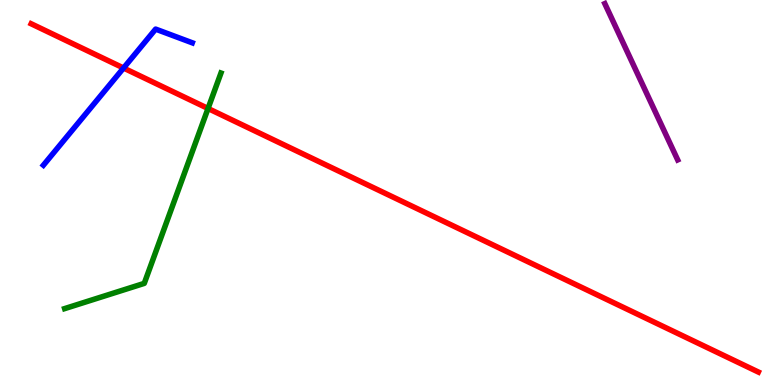[{'lines': ['blue', 'red'], 'intersections': [{'x': 1.59, 'y': 8.23}]}, {'lines': ['green', 'red'], 'intersections': [{'x': 2.68, 'y': 7.18}]}, {'lines': ['purple', 'red'], 'intersections': []}, {'lines': ['blue', 'green'], 'intersections': []}, {'lines': ['blue', 'purple'], 'intersections': []}, {'lines': ['green', 'purple'], 'intersections': []}]